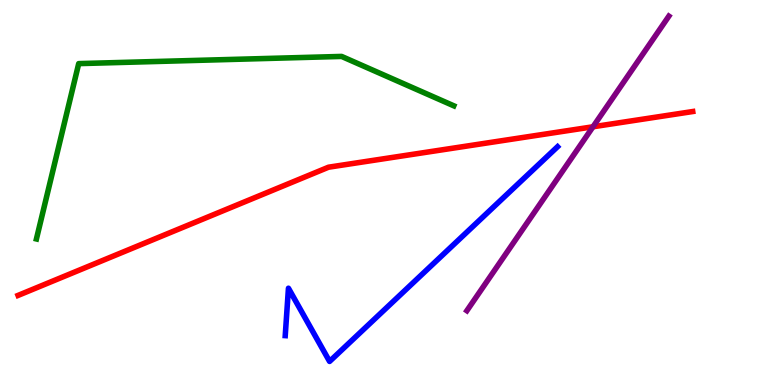[{'lines': ['blue', 'red'], 'intersections': []}, {'lines': ['green', 'red'], 'intersections': []}, {'lines': ['purple', 'red'], 'intersections': [{'x': 7.65, 'y': 6.71}]}, {'lines': ['blue', 'green'], 'intersections': []}, {'lines': ['blue', 'purple'], 'intersections': []}, {'lines': ['green', 'purple'], 'intersections': []}]